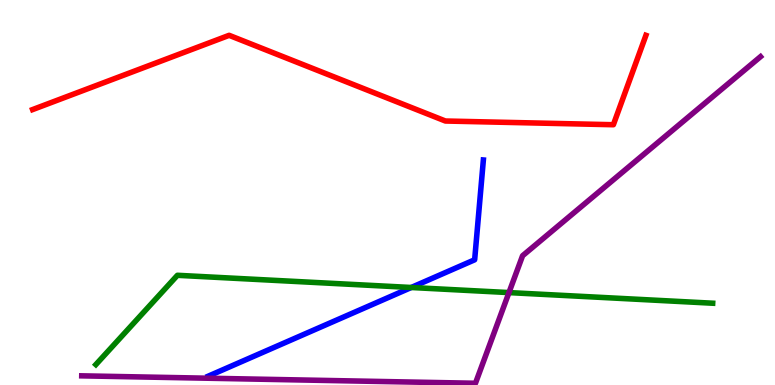[{'lines': ['blue', 'red'], 'intersections': []}, {'lines': ['green', 'red'], 'intersections': []}, {'lines': ['purple', 'red'], 'intersections': []}, {'lines': ['blue', 'green'], 'intersections': [{'x': 5.31, 'y': 2.53}]}, {'lines': ['blue', 'purple'], 'intersections': []}, {'lines': ['green', 'purple'], 'intersections': [{'x': 6.57, 'y': 2.4}]}]